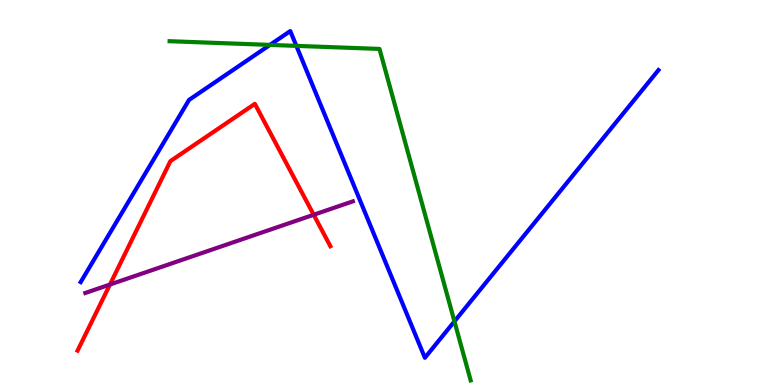[{'lines': ['blue', 'red'], 'intersections': []}, {'lines': ['green', 'red'], 'intersections': []}, {'lines': ['purple', 'red'], 'intersections': [{'x': 1.42, 'y': 2.61}, {'x': 4.05, 'y': 4.42}]}, {'lines': ['blue', 'green'], 'intersections': [{'x': 3.48, 'y': 8.83}, {'x': 3.82, 'y': 8.81}, {'x': 5.86, 'y': 1.65}]}, {'lines': ['blue', 'purple'], 'intersections': []}, {'lines': ['green', 'purple'], 'intersections': []}]